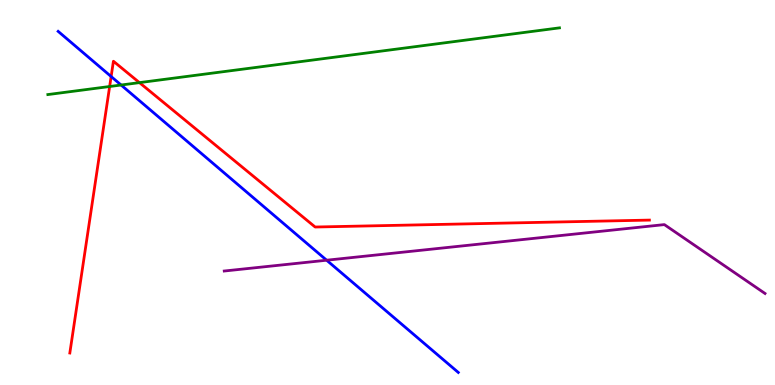[{'lines': ['blue', 'red'], 'intersections': [{'x': 1.43, 'y': 8.01}]}, {'lines': ['green', 'red'], 'intersections': [{'x': 1.41, 'y': 7.75}, {'x': 1.8, 'y': 7.85}]}, {'lines': ['purple', 'red'], 'intersections': []}, {'lines': ['blue', 'green'], 'intersections': [{'x': 1.56, 'y': 7.79}]}, {'lines': ['blue', 'purple'], 'intersections': [{'x': 4.21, 'y': 3.24}]}, {'lines': ['green', 'purple'], 'intersections': []}]